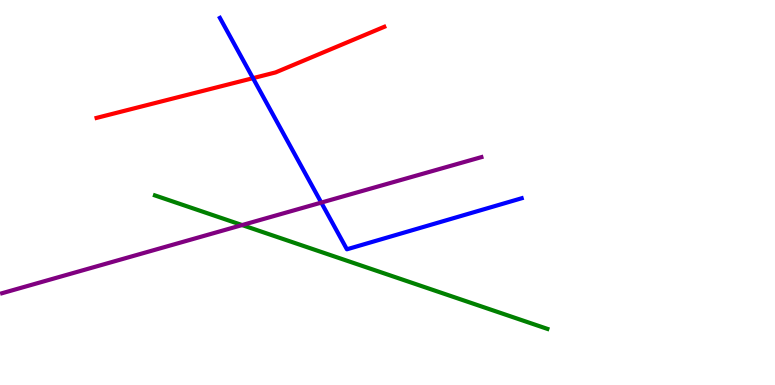[{'lines': ['blue', 'red'], 'intersections': [{'x': 3.26, 'y': 7.97}]}, {'lines': ['green', 'red'], 'intersections': []}, {'lines': ['purple', 'red'], 'intersections': []}, {'lines': ['blue', 'green'], 'intersections': []}, {'lines': ['blue', 'purple'], 'intersections': [{'x': 4.15, 'y': 4.74}]}, {'lines': ['green', 'purple'], 'intersections': [{'x': 3.12, 'y': 4.15}]}]